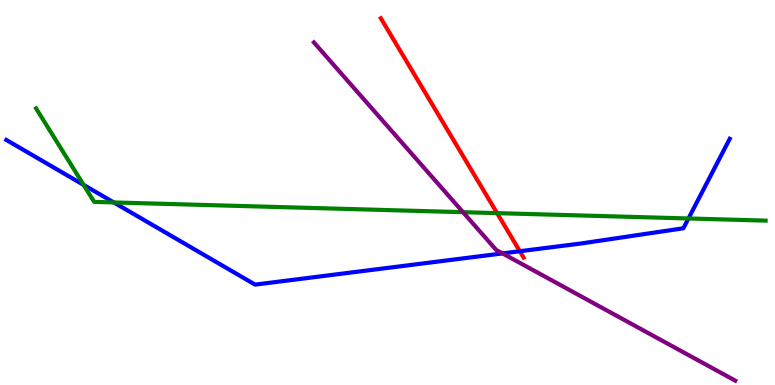[{'lines': ['blue', 'red'], 'intersections': [{'x': 6.71, 'y': 3.47}]}, {'lines': ['green', 'red'], 'intersections': [{'x': 6.41, 'y': 4.46}]}, {'lines': ['purple', 'red'], 'intersections': []}, {'lines': ['blue', 'green'], 'intersections': [{'x': 1.08, 'y': 5.2}, {'x': 1.47, 'y': 4.74}, {'x': 8.88, 'y': 4.33}]}, {'lines': ['blue', 'purple'], 'intersections': [{'x': 6.48, 'y': 3.42}]}, {'lines': ['green', 'purple'], 'intersections': [{'x': 5.97, 'y': 4.49}]}]